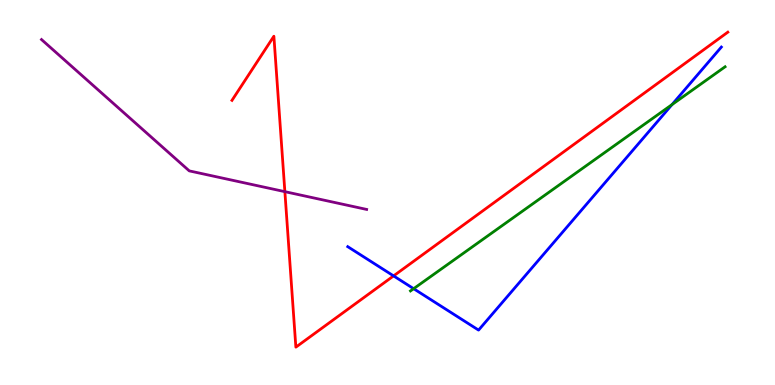[{'lines': ['blue', 'red'], 'intersections': [{'x': 5.08, 'y': 2.83}]}, {'lines': ['green', 'red'], 'intersections': []}, {'lines': ['purple', 'red'], 'intersections': [{'x': 3.68, 'y': 5.02}]}, {'lines': ['blue', 'green'], 'intersections': [{'x': 5.34, 'y': 2.5}, {'x': 8.67, 'y': 7.28}]}, {'lines': ['blue', 'purple'], 'intersections': []}, {'lines': ['green', 'purple'], 'intersections': []}]